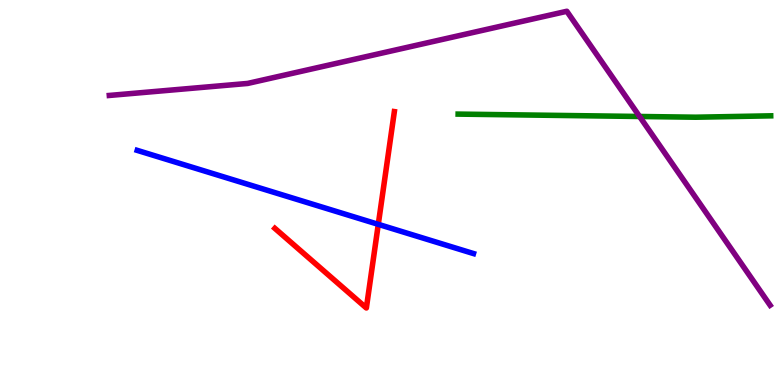[{'lines': ['blue', 'red'], 'intersections': [{'x': 4.88, 'y': 4.17}]}, {'lines': ['green', 'red'], 'intersections': []}, {'lines': ['purple', 'red'], 'intersections': []}, {'lines': ['blue', 'green'], 'intersections': []}, {'lines': ['blue', 'purple'], 'intersections': []}, {'lines': ['green', 'purple'], 'intersections': [{'x': 8.25, 'y': 6.97}]}]